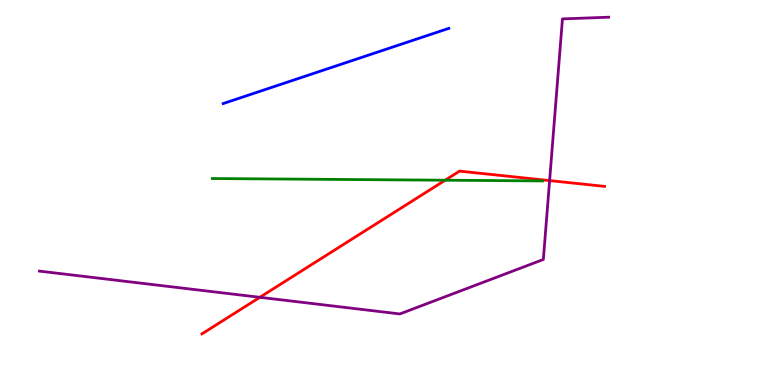[{'lines': ['blue', 'red'], 'intersections': []}, {'lines': ['green', 'red'], 'intersections': [{'x': 5.74, 'y': 5.32}]}, {'lines': ['purple', 'red'], 'intersections': [{'x': 3.35, 'y': 2.28}, {'x': 7.09, 'y': 5.31}]}, {'lines': ['blue', 'green'], 'intersections': []}, {'lines': ['blue', 'purple'], 'intersections': []}, {'lines': ['green', 'purple'], 'intersections': []}]